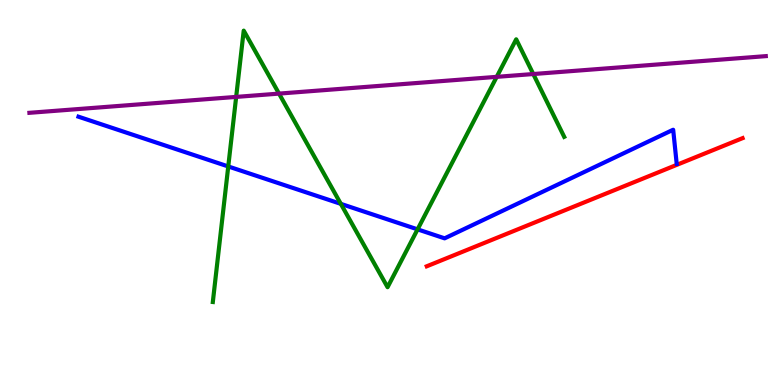[{'lines': ['blue', 'red'], 'intersections': []}, {'lines': ['green', 'red'], 'intersections': []}, {'lines': ['purple', 'red'], 'intersections': []}, {'lines': ['blue', 'green'], 'intersections': [{'x': 2.95, 'y': 5.68}, {'x': 4.4, 'y': 4.7}, {'x': 5.39, 'y': 4.04}]}, {'lines': ['blue', 'purple'], 'intersections': []}, {'lines': ['green', 'purple'], 'intersections': [{'x': 3.05, 'y': 7.48}, {'x': 3.6, 'y': 7.57}, {'x': 6.41, 'y': 8.0}, {'x': 6.88, 'y': 8.08}]}]